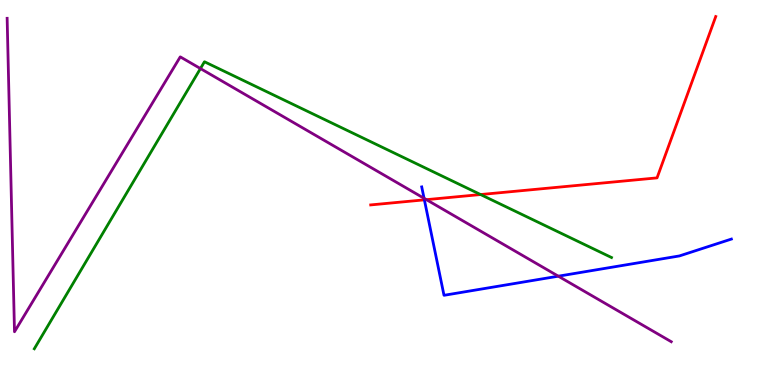[{'lines': ['blue', 'red'], 'intersections': [{'x': 5.48, 'y': 4.81}]}, {'lines': ['green', 'red'], 'intersections': [{'x': 6.2, 'y': 4.95}]}, {'lines': ['purple', 'red'], 'intersections': [{'x': 5.5, 'y': 4.81}]}, {'lines': ['blue', 'green'], 'intersections': []}, {'lines': ['blue', 'purple'], 'intersections': [{'x': 5.47, 'y': 4.85}, {'x': 7.2, 'y': 2.83}]}, {'lines': ['green', 'purple'], 'intersections': [{'x': 2.59, 'y': 8.22}]}]